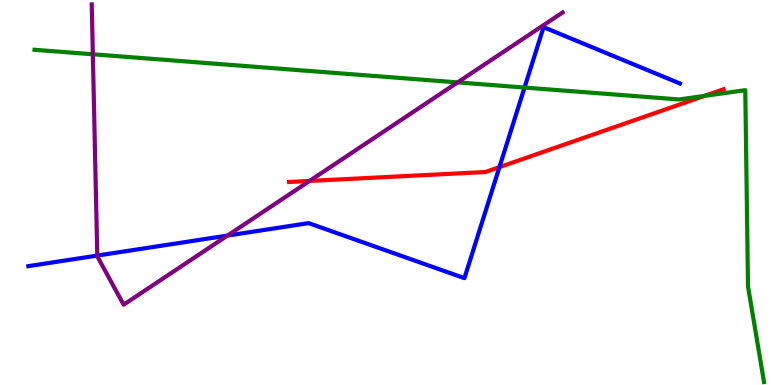[{'lines': ['blue', 'red'], 'intersections': [{'x': 6.44, 'y': 5.66}]}, {'lines': ['green', 'red'], 'intersections': [{'x': 9.09, 'y': 7.51}]}, {'lines': ['purple', 'red'], 'intersections': [{'x': 3.99, 'y': 5.3}]}, {'lines': ['blue', 'green'], 'intersections': [{'x': 6.77, 'y': 7.73}]}, {'lines': ['blue', 'purple'], 'intersections': [{'x': 1.26, 'y': 3.36}, {'x': 2.93, 'y': 3.88}]}, {'lines': ['green', 'purple'], 'intersections': [{'x': 1.2, 'y': 8.59}, {'x': 5.9, 'y': 7.86}]}]